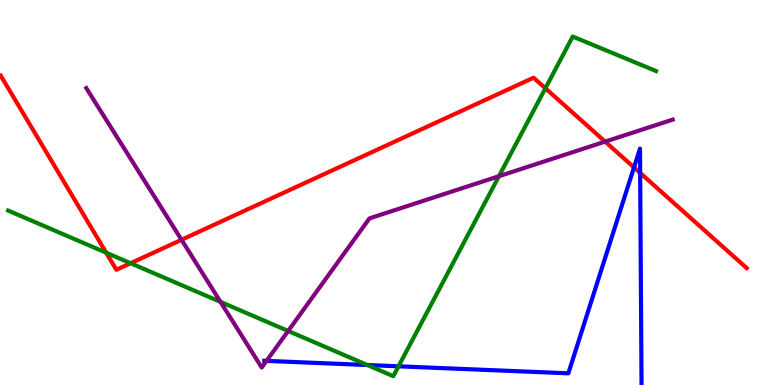[{'lines': ['blue', 'red'], 'intersections': [{'x': 8.18, 'y': 5.65}, {'x': 8.26, 'y': 5.51}]}, {'lines': ['green', 'red'], 'intersections': [{'x': 1.37, 'y': 3.44}, {'x': 1.69, 'y': 3.16}, {'x': 7.04, 'y': 7.71}]}, {'lines': ['purple', 'red'], 'intersections': [{'x': 2.34, 'y': 3.77}, {'x': 7.81, 'y': 6.32}]}, {'lines': ['blue', 'green'], 'intersections': [{'x': 4.74, 'y': 0.519}, {'x': 5.14, 'y': 0.485}]}, {'lines': ['blue', 'purple'], 'intersections': [{'x': 3.44, 'y': 0.627}]}, {'lines': ['green', 'purple'], 'intersections': [{'x': 2.85, 'y': 2.16}, {'x': 3.72, 'y': 1.4}, {'x': 6.44, 'y': 5.42}]}]